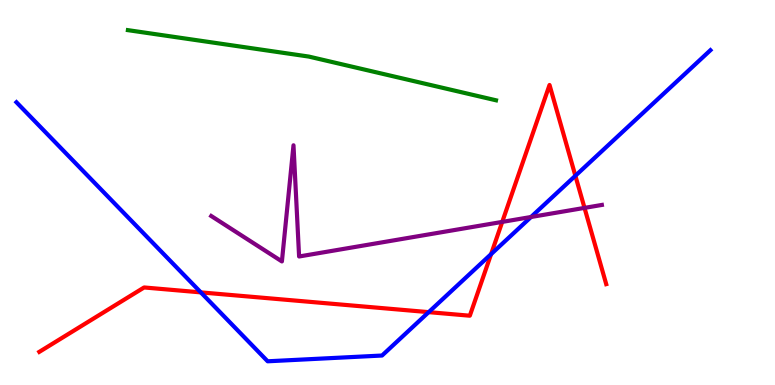[{'lines': ['blue', 'red'], 'intersections': [{'x': 2.59, 'y': 2.41}, {'x': 5.53, 'y': 1.89}, {'x': 6.34, 'y': 3.4}, {'x': 7.42, 'y': 5.43}]}, {'lines': ['green', 'red'], 'intersections': []}, {'lines': ['purple', 'red'], 'intersections': [{'x': 6.48, 'y': 4.24}, {'x': 7.54, 'y': 4.6}]}, {'lines': ['blue', 'green'], 'intersections': []}, {'lines': ['blue', 'purple'], 'intersections': [{'x': 6.85, 'y': 4.36}]}, {'lines': ['green', 'purple'], 'intersections': []}]